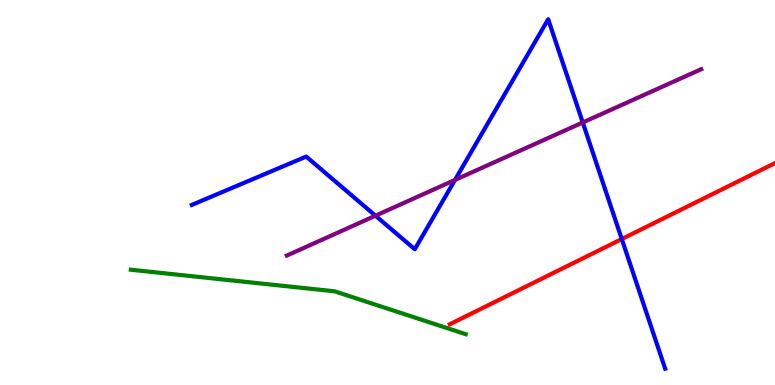[{'lines': ['blue', 'red'], 'intersections': [{'x': 8.02, 'y': 3.79}]}, {'lines': ['green', 'red'], 'intersections': []}, {'lines': ['purple', 'red'], 'intersections': []}, {'lines': ['blue', 'green'], 'intersections': []}, {'lines': ['blue', 'purple'], 'intersections': [{'x': 4.84, 'y': 4.4}, {'x': 5.87, 'y': 5.33}, {'x': 7.52, 'y': 6.82}]}, {'lines': ['green', 'purple'], 'intersections': []}]